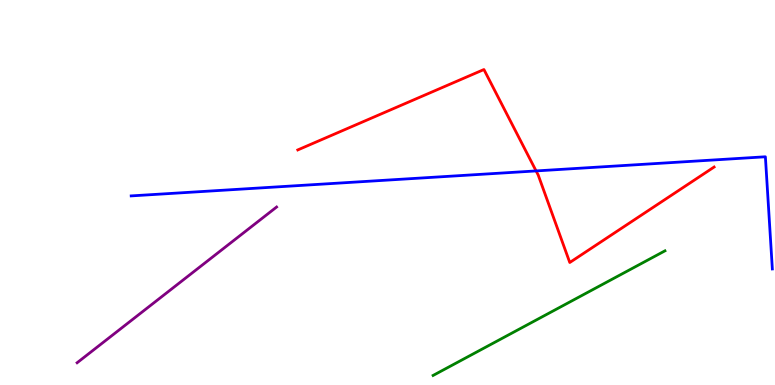[{'lines': ['blue', 'red'], 'intersections': [{'x': 6.92, 'y': 5.56}]}, {'lines': ['green', 'red'], 'intersections': []}, {'lines': ['purple', 'red'], 'intersections': []}, {'lines': ['blue', 'green'], 'intersections': []}, {'lines': ['blue', 'purple'], 'intersections': []}, {'lines': ['green', 'purple'], 'intersections': []}]